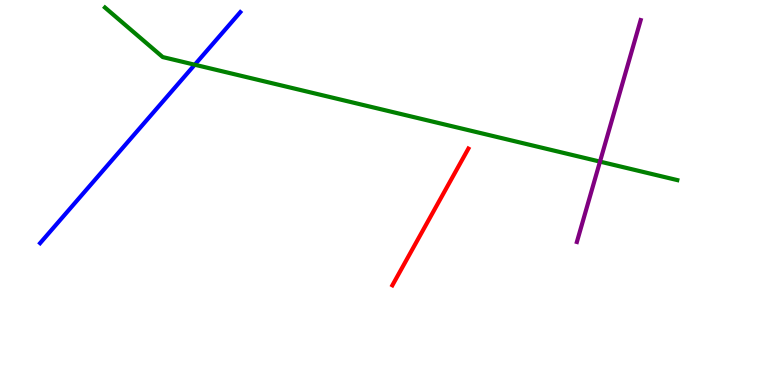[{'lines': ['blue', 'red'], 'intersections': []}, {'lines': ['green', 'red'], 'intersections': []}, {'lines': ['purple', 'red'], 'intersections': []}, {'lines': ['blue', 'green'], 'intersections': [{'x': 2.51, 'y': 8.32}]}, {'lines': ['blue', 'purple'], 'intersections': []}, {'lines': ['green', 'purple'], 'intersections': [{'x': 7.74, 'y': 5.8}]}]